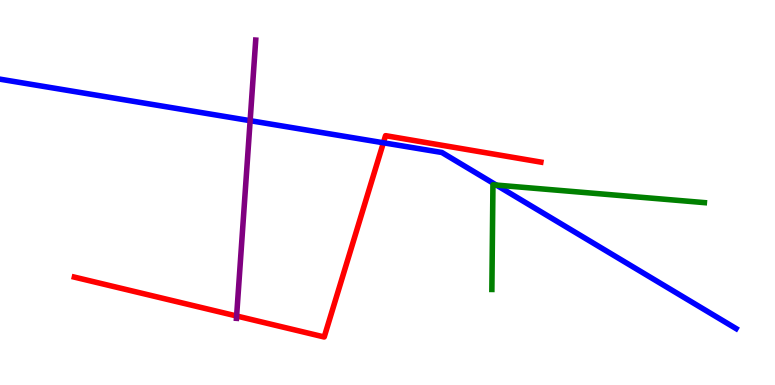[{'lines': ['blue', 'red'], 'intersections': [{'x': 4.95, 'y': 6.29}]}, {'lines': ['green', 'red'], 'intersections': []}, {'lines': ['purple', 'red'], 'intersections': [{'x': 3.05, 'y': 1.79}]}, {'lines': ['blue', 'green'], 'intersections': [{'x': 6.4, 'y': 5.19}]}, {'lines': ['blue', 'purple'], 'intersections': [{'x': 3.23, 'y': 6.87}]}, {'lines': ['green', 'purple'], 'intersections': []}]